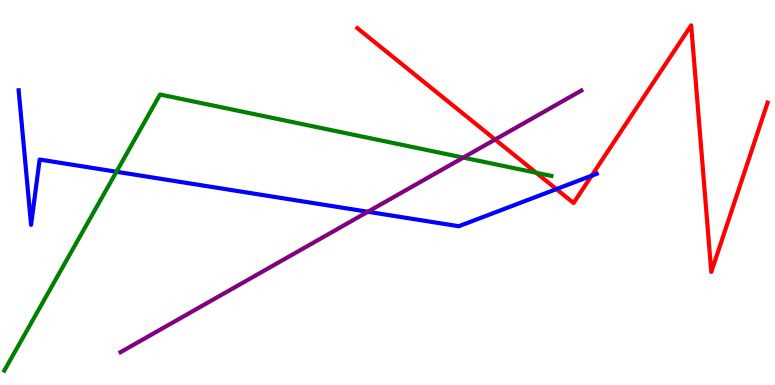[{'lines': ['blue', 'red'], 'intersections': [{'x': 7.18, 'y': 5.09}, {'x': 7.63, 'y': 5.44}]}, {'lines': ['green', 'red'], 'intersections': [{'x': 6.92, 'y': 5.51}]}, {'lines': ['purple', 'red'], 'intersections': [{'x': 6.39, 'y': 6.38}]}, {'lines': ['blue', 'green'], 'intersections': [{'x': 1.5, 'y': 5.54}]}, {'lines': ['blue', 'purple'], 'intersections': [{'x': 4.75, 'y': 4.5}]}, {'lines': ['green', 'purple'], 'intersections': [{'x': 5.98, 'y': 5.91}]}]